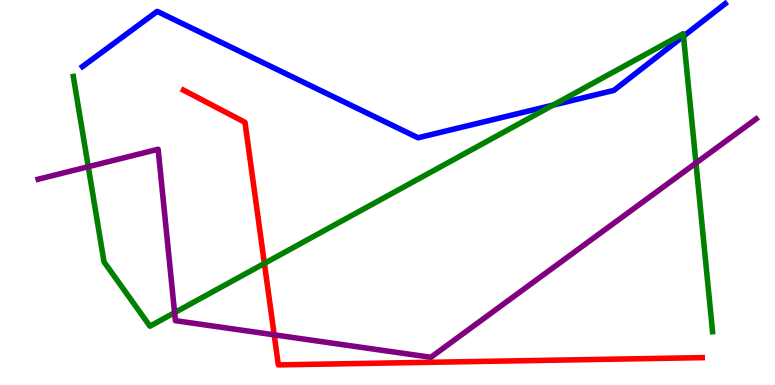[{'lines': ['blue', 'red'], 'intersections': []}, {'lines': ['green', 'red'], 'intersections': [{'x': 3.41, 'y': 3.16}]}, {'lines': ['purple', 'red'], 'intersections': [{'x': 3.54, 'y': 1.3}]}, {'lines': ['blue', 'green'], 'intersections': [{'x': 7.14, 'y': 7.27}, {'x': 8.82, 'y': 9.06}]}, {'lines': ['blue', 'purple'], 'intersections': []}, {'lines': ['green', 'purple'], 'intersections': [{'x': 1.14, 'y': 5.67}, {'x': 2.25, 'y': 1.88}, {'x': 8.98, 'y': 5.77}]}]